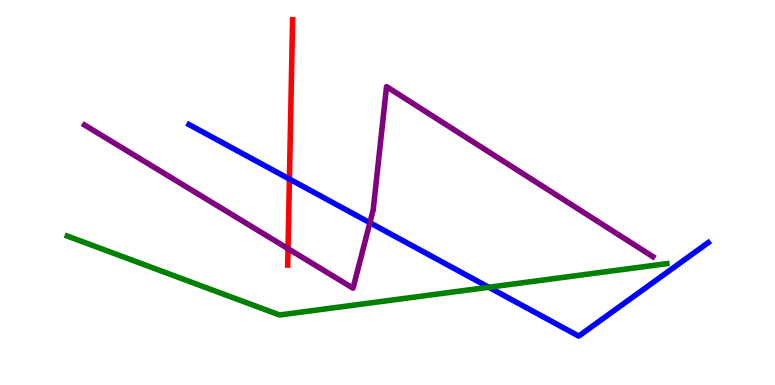[{'lines': ['blue', 'red'], 'intersections': [{'x': 3.73, 'y': 5.35}]}, {'lines': ['green', 'red'], 'intersections': []}, {'lines': ['purple', 'red'], 'intersections': [{'x': 3.72, 'y': 3.54}]}, {'lines': ['blue', 'green'], 'intersections': [{'x': 6.31, 'y': 2.54}]}, {'lines': ['blue', 'purple'], 'intersections': [{'x': 4.77, 'y': 4.21}]}, {'lines': ['green', 'purple'], 'intersections': []}]